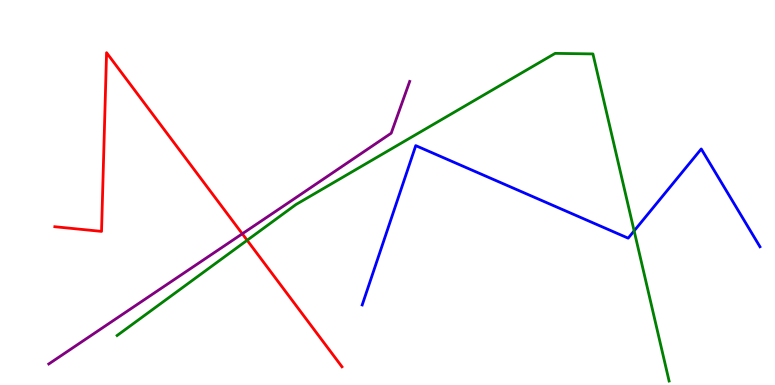[{'lines': ['blue', 'red'], 'intersections': []}, {'lines': ['green', 'red'], 'intersections': [{'x': 3.19, 'y': 3.76}]}, {'lines': ['purple', 'red'], 'intersections': [{'x': 3.13, 'y': 3.93}]}, {'lines': ['blue', 'green'], 'intersections': [{'x': 8.18, 'y': 4.0}]}, {'lines': ['blue', 'purple'], 'intersections': []}, {'lines': ['green', 'purple'], 'intersections': []}]